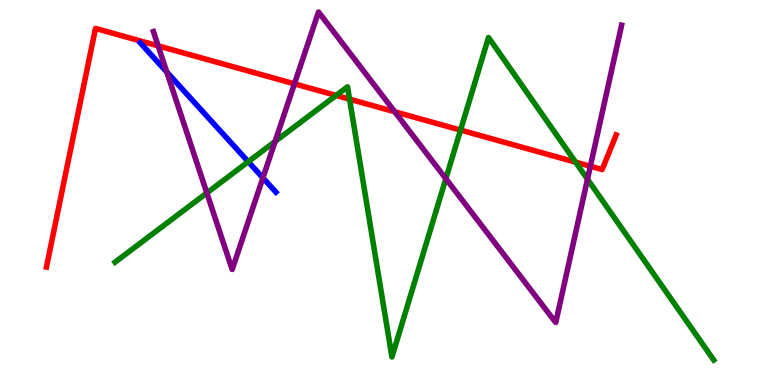[{'lines': ['blue', 'red'], 'intersections': []}, {'lines': ['green', 'red'], 'intersections': [{'x': 4.34, 'y': 7.52}, {'x': 4.51, 'y': 7.42}, {'x': 5.94, 'y': 6.62}, {'x': 7.43, 'y': 5.79}]}, {'lines': ['purple', 'red'], 'intersections': [{'x': 2.04, 'y': 8.81}, {'x': 3.8, 'y': 7.82}, {'x': 5.09, 'y': 7.1}, {'x': 7.62, 'y': 5.68}]}, {'lines': ['blue', 'green'], 'intersections': [{'x': 3.2, 'y': 5.8}]}, {'lines': ['blue', 'purple'], 'intersections': [{'x': 2.15, 'y': 8.13}, {'x': 3.39, 'y': 5.38}]}, {'lines': ['green', 'purple'], 'intersections': [{'x': 2.67, 'y': 4.99}, {'x': 3.55, 'y': 6.33}, {'x': 5.75, 'y': 5.36}, {'x': 7.58, 'y': 5.35}]}]